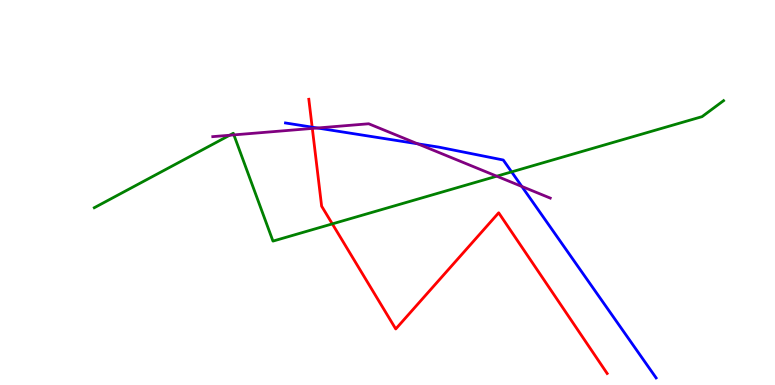[{'lines': ['blue', 'red'], 'intersections': [{'x': 4.03, 'y': 6.7}]}, {'lines': ['green', 'red'], 'intersections': [{'x': 4.29, 'y': 4.18}]}, {'lines': ['purple', 'red'], 'intersections': [{'x': 4.03, 'y': 6.66}]}, {'lines': ['blue', 'green'], 'intersections': [{'x': 6.6, 'y': 5.54}]}, {'lines': ['blue', 'purple'], 'intersections': [{'x': 4.1, 'y': 6.68}, {'x': 5.39, 'y': 6.27}, {'x': 6.73, 'y': 5.16}]}, {'lines': ['green', 'purple'], 'intersections': [{'x': 2.96, 'y': 6.49}, {'x': 3.02, 'y': 6.5}, {'x': 6.41, 'y': 5.42}]}]